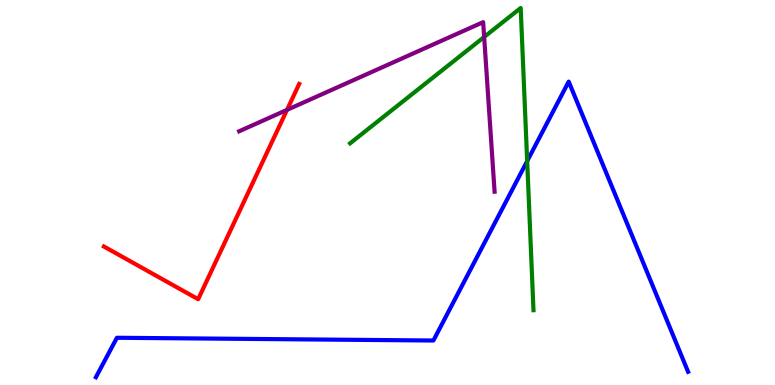[{'lines': ['blue', 'red'], 'intersections': []}, {'lines': ['green', 'red'], 'intersections': []}, {'lines': ['purple', 'red'], 'intersections': [{'x': 3.7, 'y': 7.15}]}, {'lines': ['blue', 'green'], 'intersections': [{'x': 6.8, 'y': 5.82}]}, {'lines': ['blue', 'purple'], 'intersections': []}, {'lines': ['green', 'purple'], 'intersections': [{'x': 6.25, 'y': 9.04}]}]